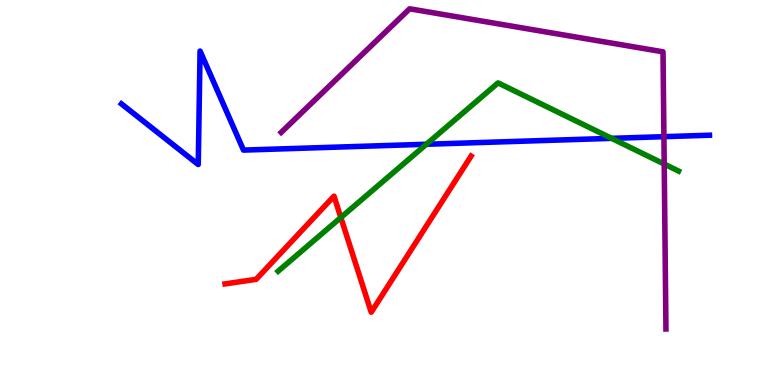[{'lines': ['blue', 'red'], 'intersections': []}, {'lines': ['green', 'red'], 'intersections': [{'x': 4.4, 'y': 4.35}]}, {'lines': ['purple', 'red'], 'intersections': []}, {'lines': ['blue', 'green'], 'intersections': [{'x': 5.5, 'y': 6.25}, {'x': 7.89, 'y': 6.41}]}, {'lines': ['blue', 'purple'], 'intersections': [{'x': 8.57, 'y': 6.45}]}, {'lines': ['green', 'purple'], 'intersections': [{'x': 8.57, 'y': 5.74}]}]